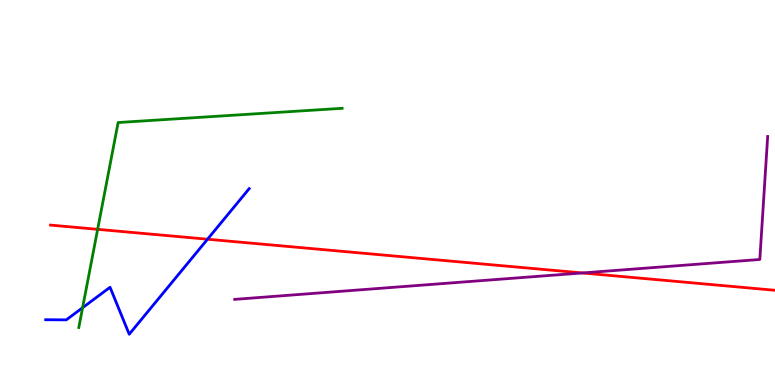[{'lines': ['blue', 'red'], 'intersections': [{'x': 2.68, 'y': 3.79}]}, {'lines': ['green', 'red'], 'intersections': [{'x': 1.26, 'y': 4.04}]}, {'lines': ['purple', 'red'], 'intersections': [{'x': 7.51, 'y': 2.91}]}, {'lines': ['blue', 'green'], 'intersections': [{'x': 1.07, 'y': 2.01}]}, {'lines': ['blue', 'purple'], 'intersections': []}, {'lines': ['green', 'purple'], 'intersections': []}]